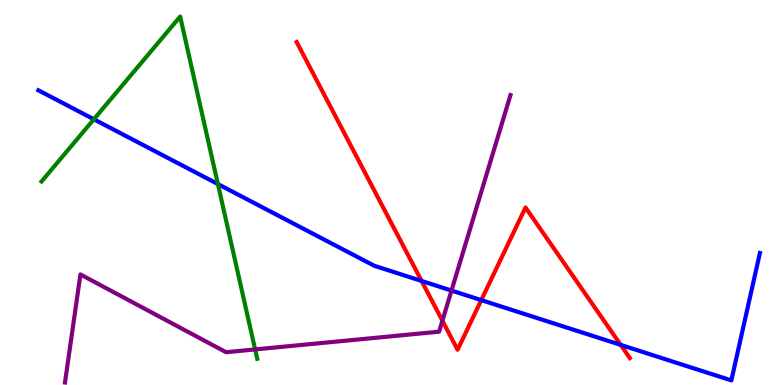[{'lines': ['blue', 'red'], 'intersections': [{'x': 5.44, 'y': 2.7}, {'x': 6.21, 'y': 2.2}, {'x': 8.01, 'y': 1.04}]}, {'lines': ['green', 'red'], 'intersections': []}, {'lines': ['purple', 'red'], 'intersections': [{'x': 5.71, 'y': 1.67}]}, {'lines': ['blue', 'green'], 'intersections': [{'x': 1.21, 'y': 6.9}, {'x': 2.81, 'y': 5.22}]}, {'lines': ['blue', 'purple'], 'intersections': [{'x': 5.83, 'y': 2.45}]}, {'lines': ['green', 'purple'], 'intersections': [{'x': 3.29, 'y': 0.924}]}]